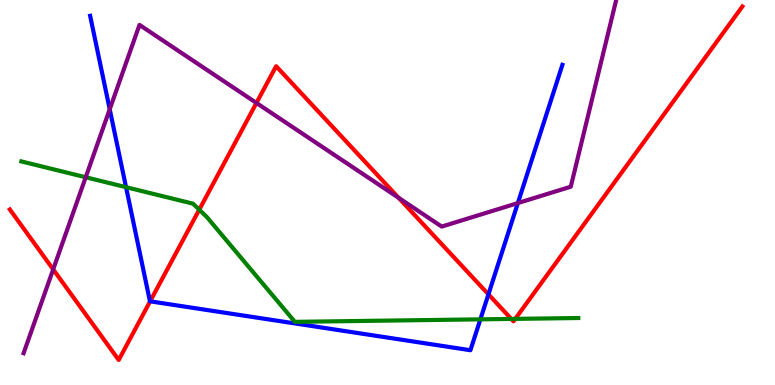[{'lines': ['blue', 'red'], 'intersections': [{'x': 1.94, 'y': 2.17}, {'x': 6.3, 'y': 2.35}]}, {'lines': ['green', 'red'], 'intersections': [{'x': 2.57, 'y': 4.55}, {'x': 6.6, 'y': 1.72}, {'x': 6.65, 'y': 1.72}]}, {'lines': ['purple', 'red'], 'intersections': [{'x': 0.686, 'y': 3.0}, {'x': 3.31, 'y': 7.33}, {'x': 5.14, 'y': 4.86}]}, {'lines': ['blue', 'green'], 'intersections': [{'x': 1.63, 'y': 5.14}, {'x': 6.2, 'y': 1.71}]}, {'lines': ['blue', 'purple'], 'intersections': [{'x': 1.42, 'y': 7.16}, {'x': 6.68, 'y': 4.73}]}, {'lines': ['green', 'purple'], 'intersections': [{'x': 1.11, 'y': 5.4}]}]